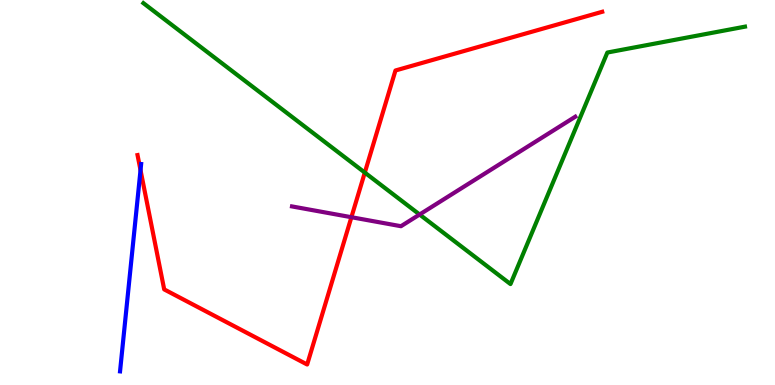[{'lines': ['blue', 'red'], 'intersections': [{'x': 1.81, 'y': 5.58}]}, {'lines': ['green', 'red'], 'intersections': [{'x': 4.71, 'y': 5.52}]}, {'lines': ['purple', 'red'], 'intersections': [{'x': 4.53, 'y': 4.36}]}, {'lines': ['blue', 'green'], 'intersections': []}, {'lines': ['blue', 'purple'], 'intersections': []}, {'lines': ['green', 'purple'], 'intersections': [{'x': 5.41, 'y': 4.43}]}]